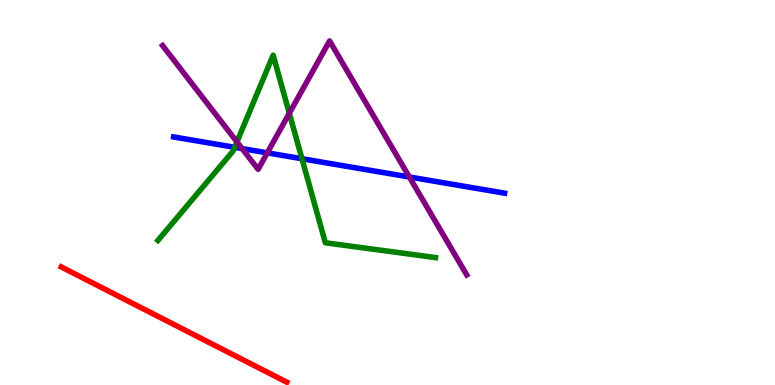[{'lines': ['blue', 'red'], 'intersections': []}, {'lines': ['green', 'red'], 'intersections': []}, {'lines': ['purple', 'red'], 'intersections': []}, {'lines': ['blue', 'green'], 'intersections': [{'x': 3.03, 'y': 6.17}, {'x': 3.9, 'y': 5.88}]}, {'lines': ['blue', 'purple'], 'intersections': [{'x': 3.12, 'y': 6.14}, {'x': 3.45, 'y': 6.03}, {'x': 5.28, 'y': 5.4}]}, {'lines': ['green', 'purple'], 'intersections': [{'x': 3.06, 'y': 6.31}, {'x': 3.73, 'y': 7.06}]}]